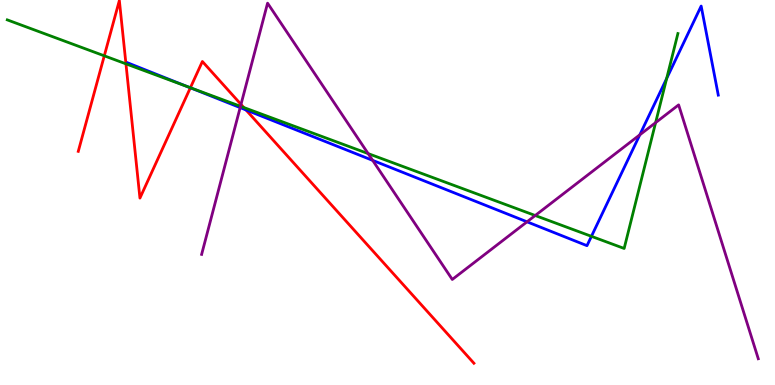[{'lines': ['blue', 'red'], 'intersections': [{'x': 2.46, 'y': 7.72}, {'x': 3.17, 'y': 7.14}]}, {'lines': ['green', 'red'], 'intersections': [{'x': 1.35, 'y': 8.55}, {'x': 1.63, 'y': 8.34}, {'x': 2.46, 'y': 7.72}, {'x': 3.15, 'y': 7.21}]}, {'lines': ['purple', 'red'], 'intersections': [{'x': 3.11, 'y': 7.29}]}, {'lines': ['blue', 'green'], 'intersections': [{'x': 2.42, 'y': 7.75}, {'x': 7.63, 'y': 3.86}, {'x': 8.6, 'y': 7.96}]}, {'lines': ['blue', 'purple'], 'intersections': [{'x': 3.1, 'y': 7.2}, {'x': 4.81, 'y': 5.83}, {'x': 6.8, 'y': 4.24}, {'x': 8.26, 'y': 6.5}]}, {'lines': ['green', 'purple'], 'intersections': [{'x': 3.1, 'y': 7.24}, {'x': 4.75, 'y': 6.01}, {'x': 6.91, 'y': 4.4}, {'x': 8.46, 'y': 6.81}]}]